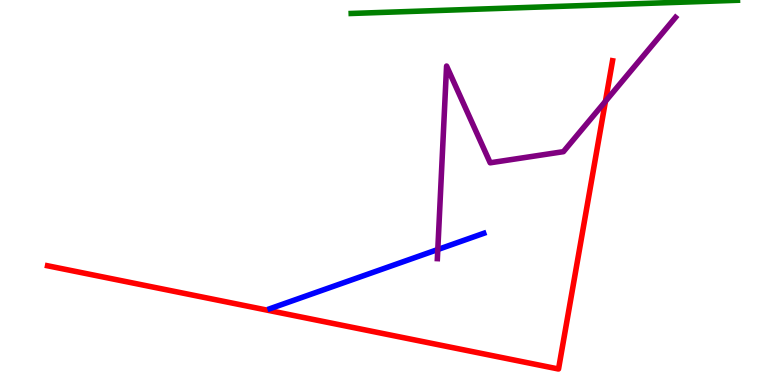[{'lines': ['blue', 'red'], 'intersections': []}, {'lines': ['green', 'red'], 'intersections': []}, {'lines': ['purple', 'red'], 'intersections': [{'x': 7.81, 'y': 7.37}]}, {'lines': ['blue', 'green'], 'intersections': []}, {'lines': ['blue', 'purple'], 'intersections': [{'x': 5.65, 'y': 3.52}]}, {'lines': ['green', 'purple'], 'intersections': []}]